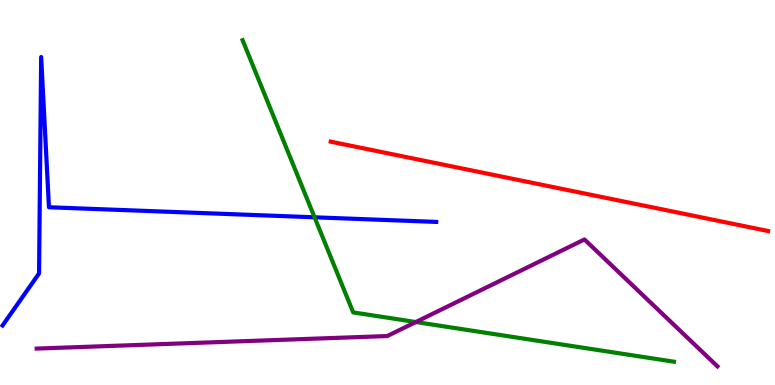[{'lines': ['blue', 'red'], 'intersections': []}, {'lines': ['green', 'red'], 'intersections': []}, {'lines': ['purple', 'red'], 'intersections': []}, {'lines': ['blue', 'green'], 'intersections': [{'x': 4.06, 'y': 4.36}]}, {'lines': ['blue', 'purple'], 'intersections': []}, {'lines': ['green', 'purple'], 'intersections': [{'x': 5.37, 'y': 1.64}]}]